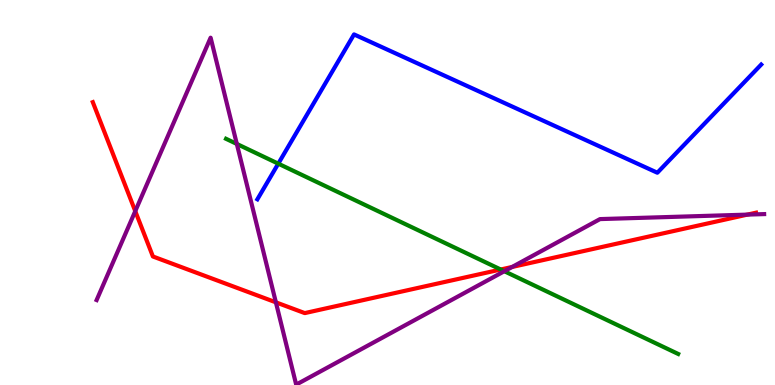[{'lines': ['blue', 'red'], 'intersections': []}, {'lines': ['green', 'red'], 'intersections': [{'x': 6.46, 'y': 3.0}]}, {'lines': ['purple', 'red'], 'intersections': [{'x': 1.75, 'y': 4.52}, {'x': 3.56, 'y': 2.15}, {'x': 6.61, 'y': 3.07}, {'x': 9.64, 'y': 4.43}]}, {'lines': ['blue', 'green'], 'intersections': [{'x': 3.59, 'y': 5.75}]}, {'lines': ['blue', 'purple'], 'intersections': []}, {'lines': ['green', 'purple'], 'intersections': [{'x': 3.06, 'y': 6.26}, {'x': 6.51, 'y': 2.96}]}]